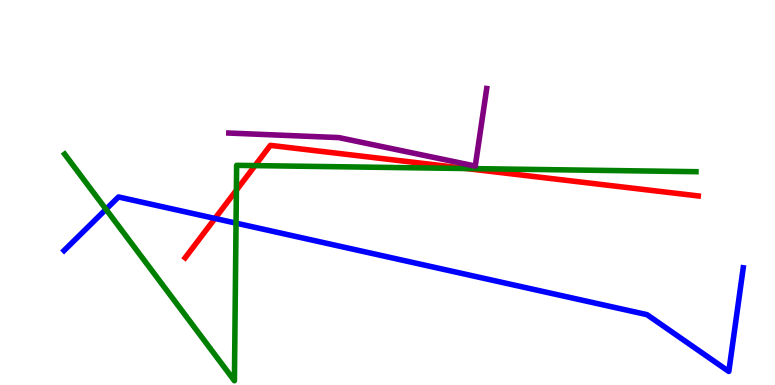[{'lines': ['blue', 'red'], 'intersections': [{'x': 2.77, 'y': 4.33}]}, {'lines': ['green', 'red'], 'intersections': [{'x': 3.05, 'y': 5.06}, {'x': 3.29, 'y': 5.7}, {'x': 6.02, 'y': 5.62}]}, {'lines': ['purple', 'red'], 'intersections': []}, {'lines': ['blue', 'green'], 'intersections': [{'x': 1.37, 'y': 4.56}, {'x': 3.05, 'y': 4.2}]}, {'lines': ['blue', 'purple'], 'intersections': []}, {'lines': ['green', 'purple'], 'intersections': []}]